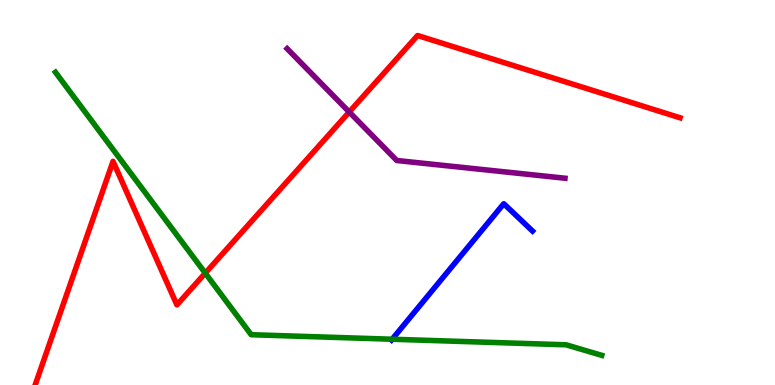[{'lines': ['blue', 'red'], 'intersections': []}, {'lines': ['green', 'red'], 'intersections': [{'x': 2.65, 'y': 2.91}]}, {'lines': ['purple', 'red'], 'intersections': [{'x': 4.51, 'y': 7.09}]}, {'lines': ['blue', 'green'], 'intersections': [{'x': 5.06, 'y': 1.19}]}, {'lines': ['blue', 'purple'], 'intersections': []}, {'lines': ['green', 'purple'], 'intersections': []}]